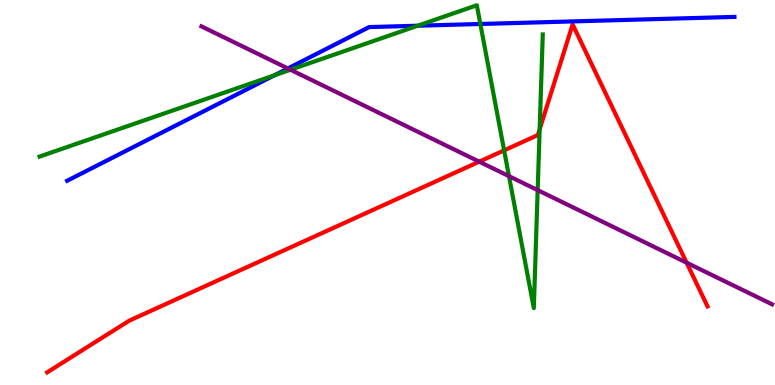[{'lines': ['blue', 'red'], 'intersections': []}, {'lines': ['green', 'red'], 'intersections': [{'x': 6.5, 'y': 6.09}, {'x': 6.96, 'y': 6.64}]}, {'lines': ['purple', 'red'], 'intersections': [{'x': 6.18, 'y': 5.8}, {'x': 8.86, 'y': 3.18}]}, {'lines': ['blue', 'green'], 'intersections': [{'x': 3.54, 'y': 8.04}, {'x': 5.39, 'y': 9.33}, {'x': 6.2, 'y': 9.38}]}, {'lines': ['blue', 'purple'], 'intersections': [{'x': 3.71, 'y': 8.22}]}, {'lines': ['green', 'purple'], 'intersections': [{'x': 3.75, 'y': 8.19}, {'x': 6.57, 'y': 5.42}, {'x': 6.94, 'y': 5.06}]}]